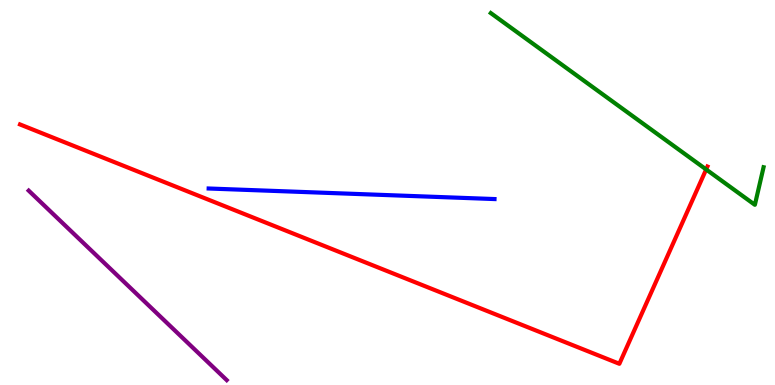[{'lines': ['blue', 'red'], 'intersections': []}, {'lines': ['green', 'red'], 'intersections': [{'x': 9.11, 'y': 5.6}]}, {'lines': ['purple', 'red'], 'intersections': []}, {'lines': ['blue', 'green'], 'intersections': []}, {'lines': ['blue', 'purple'], 'intersections': []}, {'lines': ['green', 'purple'], 'intersections': []}]